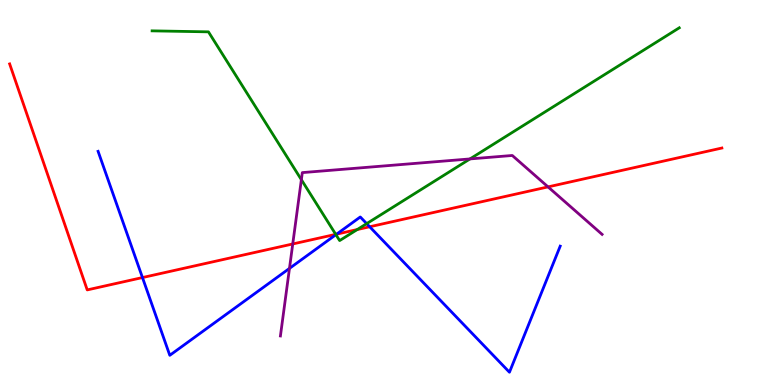[{'lines': ['blue', 'red'], 'intersections': [{'x': 1.84, 'y': 2.79}, {'x': 4.34, 'y': 3.92}, {'x': 4.77, 'y': 4.11}]}, {'lines': ['green', 'red'], 'intersections': [{'x': 4.33, 'y': 3.91}, {'x': 4.61, 'y': 4.04}]}, {'lines': ['purple', 'red'], 'intersections': [{'x': 3.78, 'y': 3.66}, {'x': 7.07, 'y': 5.15}]}, {'lines': ['blue', 'green'], 'intersections': [{'x': 4.33, 'y': 3.9}, {'x': 4.73, 'y': 4.19}]}, {'lines': ['blue', 'purple'], 'intersections': [{'x': 3.74, 'y': 3.03}]}, {'lines': ['green', 'purple'], 'intersections': [{'x': 3.89, 'y': 5.33}, {'x': 6.06, 'y': 5.87}]}]